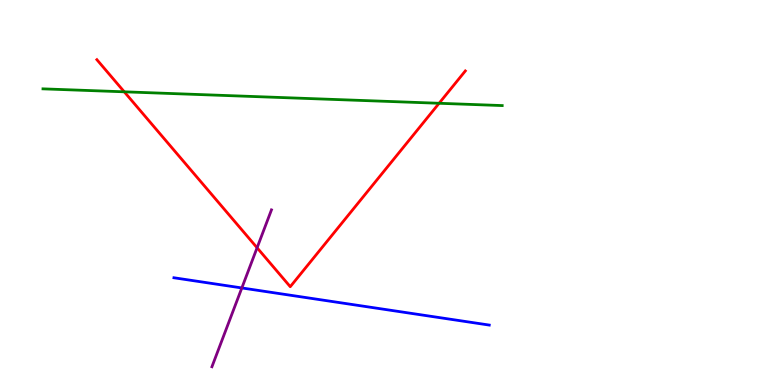[{'lines': ['blue', 'red'], 'intersections': []}, {'lines': ['green', 'red'], 'intersections': [{'x': 1.6, 'y': 7.62}, {'x': 5.67, 'y': 7.32}]}, {'lines': ['purple', 'red'], 'intersections': [{'x': 3.32, 'y': 3.56}]}, {'lines': ['blue', 'green'], 'intersections': []}, {'lines': ['blue', 'purple'], 'intersections': [{'x': 3.12, 'y': 2.52}]}, {'lines': ['green', 'purple'], 'intersections': []}]